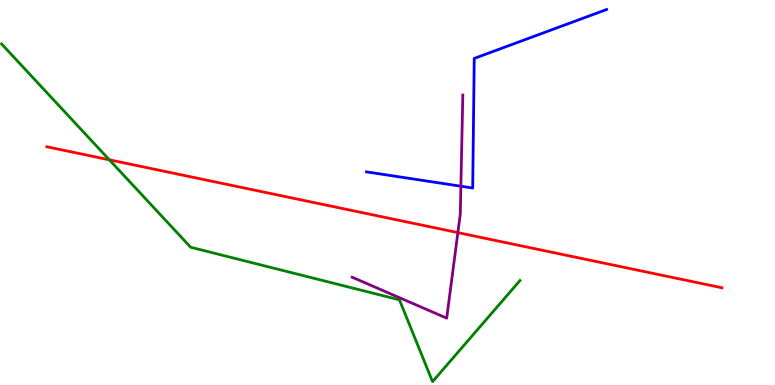[{'lines': ['blue', 'red'], 'intersections': []}, {'lines': ['green', 'red'], 'intersections': [{'x': 1.41, 'y': 5.85}]}, {'lines': ['purple', 'red'], 'intersections': [{'x': 5.91, 'y': 3.96}]}, {'lines': ['blue', 'green'], 'intersections': []}, {'lines': ['blue', 'purple'], 'intersections': [{'x': 5.95, 'y': 5.16}]}, {'lines': ['green', 'purple'], 'intersections': []}]